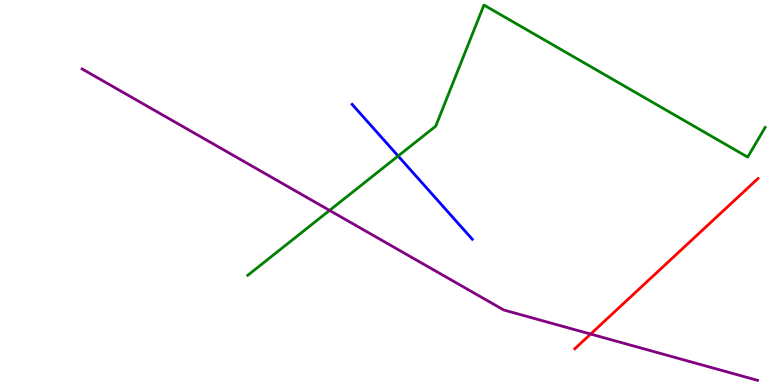[{'lines': ['blue', 'red'], 'intersections': []}, {'lines': ['green', 'red'], 'intersections': []}, {'lines': ['purple', 'red'], 'intersections': [{'x': 7.62, 'y': 1.32}]}, {'lines': ['blue', 'green'], 'intersections': [{'x': 5.14, 'y': 5.95}]}, {'lines': ['blue', 'purple'], 'intersections': []}, {'lines': ['green', 'purple'], 'intersections': [{'x': 4.25, 'y': 4.53}]}]